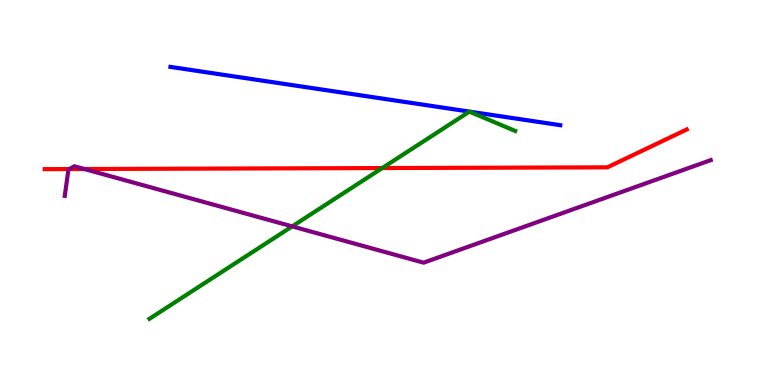[{'lines': ['blue', 'red'], 'intersections': []}, {'lines': ['green', 'red'], 'intersections': [{'x': 4.93, 'y': 5.64}]}, {'lines': ['purple', 'red'], 'intersections': [{'x': 0.897, 'y': 5.61}, {'x': 1.09, 'y': 5.61}]}, {'lines': ['blue', 'green'], 'intersections': []}, {'lines': ['blue', 'purple'], 'intersections': []}, {'lines': ['green', 'purple'], 'intersections': [{'x': 3.77, 'y': 4.12}]}]